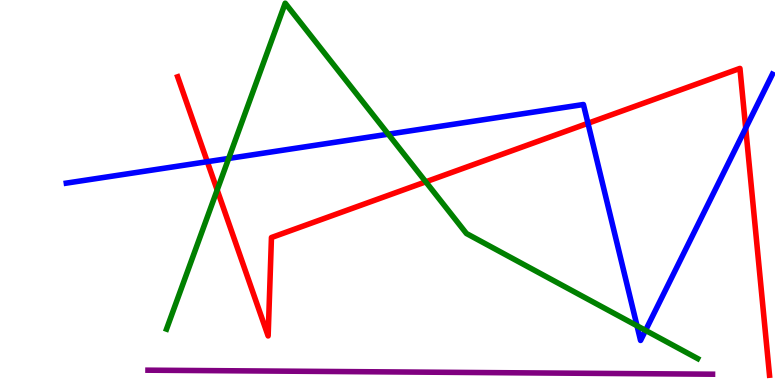[{'lines': ['blue', 'red'], 'intersections': [{'x': 2.67, 'y': 5.8}, {'x': 7.59, 'y': 6.8}, {'x': 9.62, 'y': 6.67}]}, {'lines': ['green', 'red'], 'intersections': [{'x': 2.8, 'y': 5.07}, {'x': 5.49, 'y': 5.28}]}, {'lines': ['purple', 'red'], 'intersections': []}, {'lines': ['blue', 'green'], 'intersections': [{'x': 2.95, 'y': 5.88}, {'x': 5.01, 'y': 6.51}, {'x': 8.22, 'y': 1.54}, {'x': 8.33, 'y': 1.42}]}, {'lines': ['blue', 'purple'], 'intersections': []}, {'lines': ['green', 'purple'], 'intersections': []}]